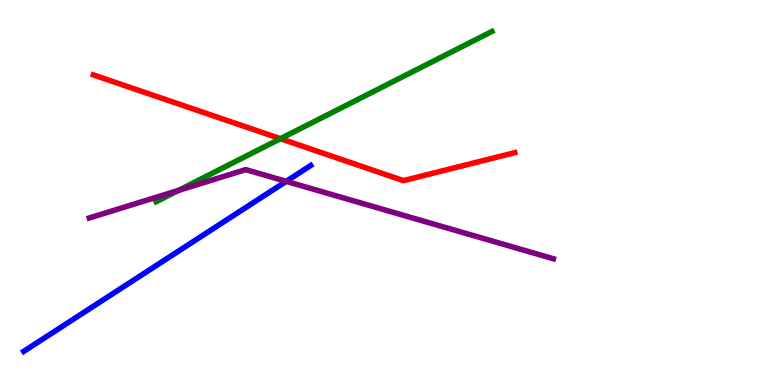[{'lines': ['blue', 'red'], 'intersections': []}, {'lines': ['green', 'red'], 'intersections': [{'x': 3.62, 'y': 6.4}]}, {'lines': ['purple', 'red'], 'intersections': []}, {'lines': ['blue', 'green'], 'intersections': []}, {'lines': ['blue', 'purple'], 'intersections': [{'x': 3.69, 'y': 5.29}]}, {'lines': ['green', 'purple'], 'intersections': [{'x': 2.3, 'y': 5.05}]}]